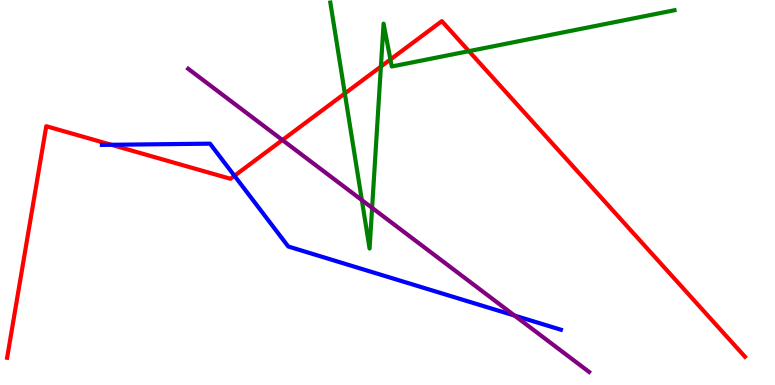[{'lines': ['blue', 'red'], 'intersections': [{'x': 1.44, 'y': 6.24}, {'x': 3.03, 'y': 5.43}]}, {'lines': ['green', 'red'], 'intersections': [{'x': 4.45, 'y': 7.57}, {'x': 4.91, 'y': 8.27}, {'x': 5.04, 'y': 8.46}, {'x': 6.05, 'y': 8.67}]}, {'lines': ['purple', 'red'], 'intersections': [{'x': 3.64, 'y': 6.36}]}, {'lines': ['blue', 'green'], 'intersections': []}, {'lines': ['blue', 'purple'], 'intersections': [{'x': 6.64, 'y': 1.8}]}, {'lines': ['green', 'purple'], 'intersections': [{'x': 4.67, 'y': 4.8}, {'x': 4.8, 'y': 4.6}]}]